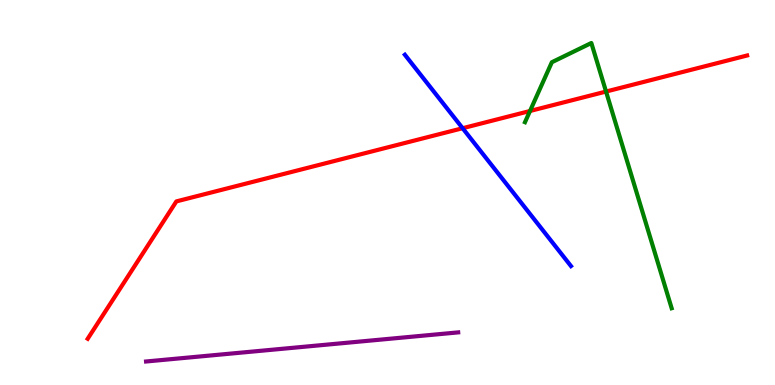[{'lines': ['blue', 'red'], 'intersections': [{'x': 5.97, 'y': 6.67}]}, {'lines': ['green', 'red'], 'intersections': [{'x': 6.84, 'y': 7.12}, {'x': 7.82, 'y': 7.62}]}, {'lines': ['purple', 'red'], 'intersections': []}, {'lines': ['blue', 'green'], 'intersections': []}, {'lines': ['blue', 'purple'], 'intersections': []}, {'lines': ['green', 'purple'], 'intersections': []}]